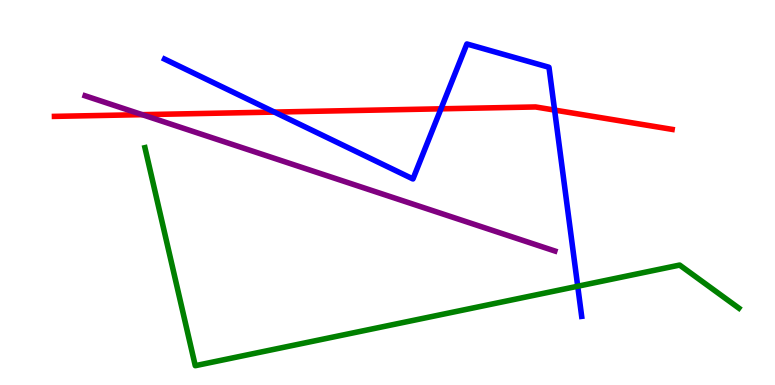[{'lines': ['blue', 'red'], 'intersections': [{'x': 3.54, 'y': 7.09}, {'x': 5.69, 'y': 7.17}, {'x': 7.16, 'y': 7.14}]}, {'lines': ['green', 'red'], 'intersections': []}, {'lines': ['purple', 'red'], 'intersections': [{'x': 1.84, 'y': 7.02}]}, {'lines': ['blue', 'green'], 'intersections': [{'x': 7.45, 'y': 2.57}]}, {'lines': ['blue', 'purple'], 'intersections': []}, {'lines': ['green', 'purple'], 'intersections': []}]